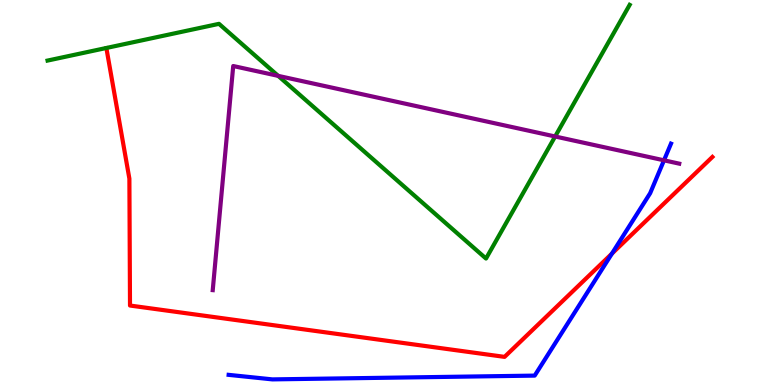[{'lines': ['blue', 'red'], 'intersections': [{'x': 7.9, 'y': 3.41}]}, {'lines': ['green', 'red'], 'intersections': []}, {'lines': ['purple', 'red'], 'intersections': []}, {'lines': ['blue', 'green'], 'intersections': []}, {'lines': ['blue', 'purple'], 'intersections': [{'x': 8.57, 'y': 5.84}]}, {'lines': ['green', 'purple'], 'intersections': [{'x': 3.59, 'y': 8.03}, {'x': 7.16, 'y': 6.45}]}]